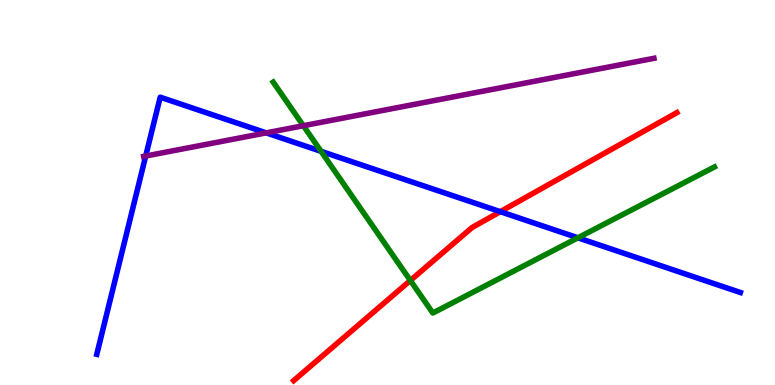[{'lines': ['blue', 'red'], 'intersections': [{'x': 6.46, 'y': 4.5}]}, {'lines': ['green', 'red'], 'intersections': [{'x': 5.29, 'y': 2.71}]}, {'lines': ['purple', 'red'], 'intersections': []}, {'lines': ['blue', 'green'], 'intersections': [{'x': 4.14, 'y': 6.07}, {'x': 7.46, 'y': 3.82}]}, {'lines': ['blue', 'purple'], 'intersections': [{'x': 1.88, 'y': 5.95}, {'x': 3.43, 'y': 6.55}]}, {'lines': ['green', 'purple'], 'intersections': [{'x': 3.91, 'y': 6.73}]}]